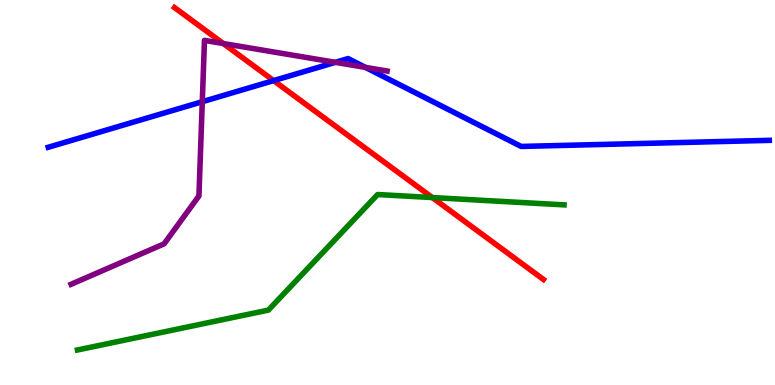[{'lines': ['blue', 'red'], 'intersections': [{'x': 3.53, 'y': 7.91}]}, {'lines': ['green', 'red'], 'intersections': [{'x': 5.58, 'y': 4.87}]}, {'lines': ['purple', 'red'], 'intersections': [{'x': 2.88, 'y': 8.87}]}, {'lines': ['blue', 'green'], 'intersections': []}, {'lines': ['blue', 'purple'], 'intersections': [{'x': 2.61, 'y': 7.36}, {'x': 4.33, 'y': 8.38}, {'x': 4.72, 'y': 8.25}]}, {'lines': ['green', 'purple'], 'intersections': []}]